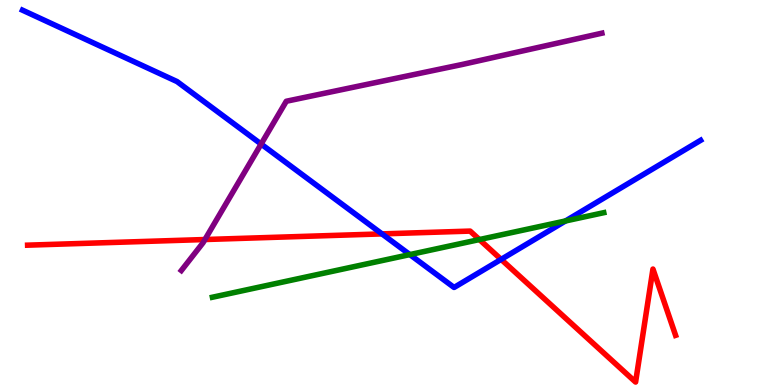[{'lines': ['blue', 'red'], 'intersections': [{'x': 4.93, 'y': 3.92}, {'x': 6.47, 'y': 3.26}]}, {'lines': ['green', 'red'], 'intersections': [{'x': 6.19, 'y': 3.78}]}, {'lines': ['purple', 'red'], 'intersections': [{'x': 2.64, 'y': 3.78}]}, {'lines': ['blue', 'green'], 'intersections': [{'x': 5.29, 'y': 3.39}, {'x': 7.3, 'y': 4.26}]}, {'lines': ['blue', 'purple'], 'intersections': [{'x': 3.37, 'y': 6.26}]}, {'lines': ['green', 'purple'], 'intersections': []}]